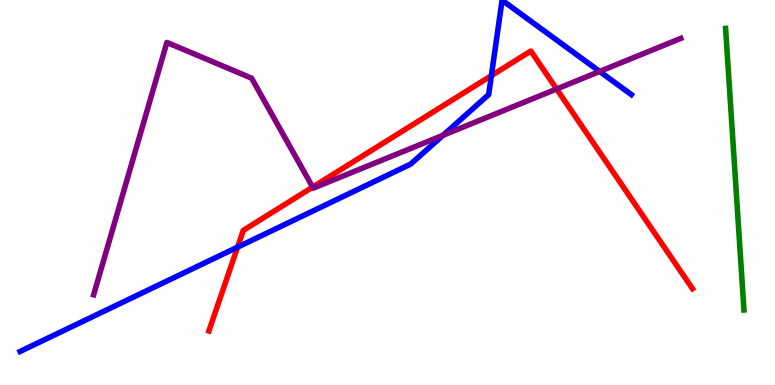[{'lines': ['blue', 'red'], 'intersections': [{'x': 3.07, 'y': 3.58}, {'x': 6.34, 'y': 8.03}]}, {'lines': ['green', 'red'], 'intersections': []}, {'lines': ['purple', 'red'], 'intersections': [{'x': 4.03, 'y': 5.14}, {'x': 7.18, 'y': 7.69}]}, {'lines': ['blue', 'green'], 'intersections': []}, {'lines': ['blue', 'purple'], 'intersections': [{'x': 5.72, 'y': 6.49}, {'x': 7.74, 'y': 8.14}]}, {'lines': ['green', 'purple'], 'intersections': []}]